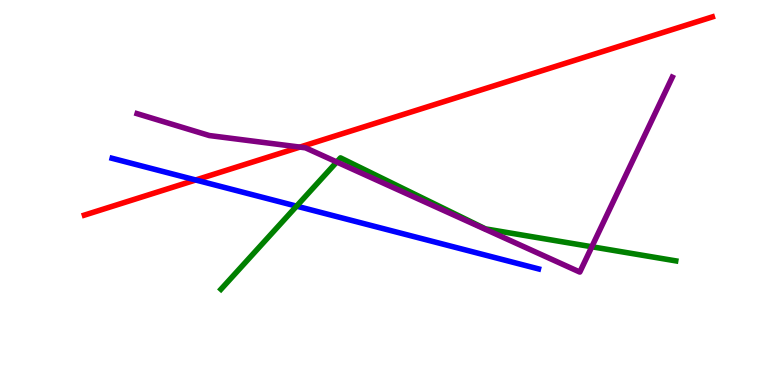[{'lines': ['blue', 'red'], 'intersections': [{'x': 2.53, 'y': 5.33}]}, {'lines': ['green', 'red'], 'intersections': []}, {'lines': ['purple', 'red'], 'intersections': [{'x': 3.87, 'y': 6.18}]}, {'lines': ['blue', 'green'], 'intersections': [{'x': 3.83, 'y': 4.65}]}, {'lines': ['blue', 'purple'], 'intersections': []}, {'lines': ['green', 'purple'], 'intersections': [{'x': 4.35, 'y': 5.79}, {'x': 7.64, 'y': 3.59}]}]